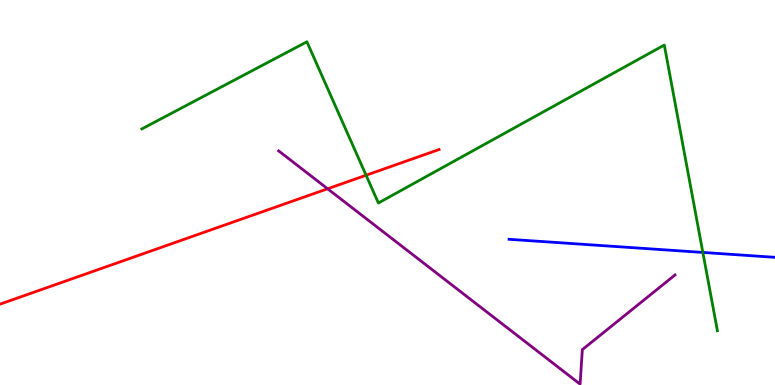[{'lines': ['blue', 'red'], 'intersections': []}, {'lines': ['green', 'red'], 'intersections': [{'x': 4.72, 'y': 5.45}]}, {'lines': ['purple', 'red'], 'intersections': [{'x': 4.23, 'y': 5.1}]}, {'lines': ['blue', 'green'], 'intersections': [{'x': 9.07, 'y': 3.44}]}, {'lines': ['blue', 'purple'], 'intersections': []}, {'lines': ['green', 'purple'], 'intersections': []}]